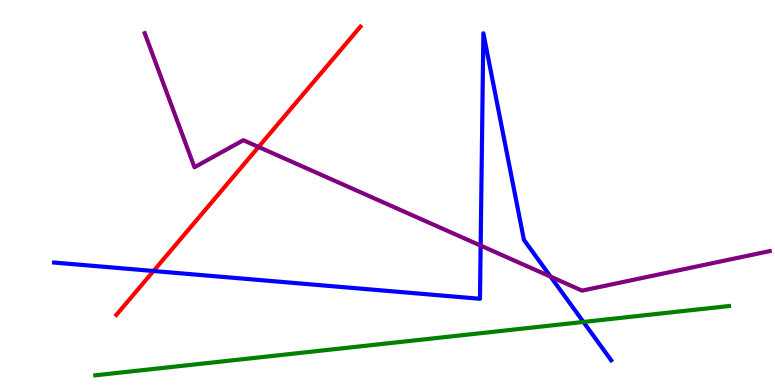[{'lines': ['blue', 'red'], 'intersections': [{'x': 1.98, 'y': 2.96}]}, {'lines': ['green', 'red'], 'intersections': []}, {'lines': ['purple', 'red'], 'intersections': [{'x': 3.34, 'y': 6.18}]}, {'lines': ['blue', 'green'], 'intersections': [{'x': 7.53, 'y': 1.64}]}, {'lines': ['blue', 'purple'], 'intersections': [{'x': 6.2, 'y': 3.62}, {'x': 7.1, 'y': 2.81}]}, {'lines': ['green', 'purple'], 'intersections': []}]